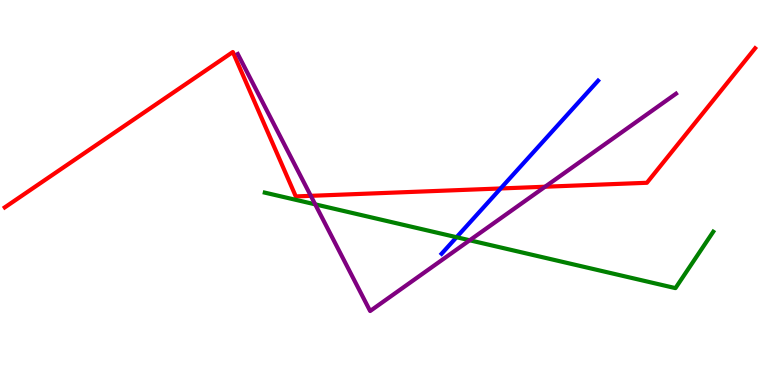[{'lines': ['blue', 'red'], 'intersections': [{'x': 6.46, 'y': 5.1}]}, {'lines': ['green', 'red'], 'intersections': []}, {'lines': ['purple', 'red'], 'intersections': [{'x': 4.01, 'y': 4.91}, {'x': 7.03, 'y': 5.15}]}, {'lines': ['blue', 'green'], 'intersections': [{'x': 5.89, 'y': 3.84}]}, {'lines': ['blue', 'purple'], 'intersections': []}, {'lines': ['green', 'purple'], 'intersections': [{'x': 4.07, 'y': 4.69}, {'x': 6.06, 'y': 3.76}]}]